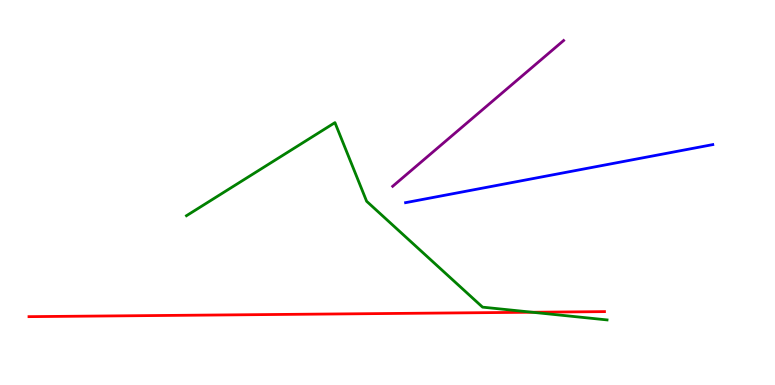[{'lines': ['blue', 'red'], 'intersections': []}, {'lines': ['green', 'red'], 'intersections': [{'x': 6.87, 'y': 1.89}]}, {'lines': ['purple', 'red'], 'intersections': []}, {'lines': ['blue', 'green'], 'intersections': []}, {'lines': ['blue', 'purple'], 'intersections': []}, {'lines': ['green', 'purple'], 'intersections': []}]